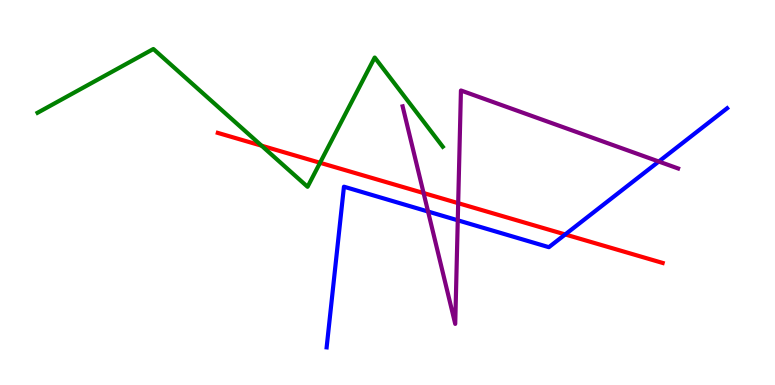[{'lines': ['blue', 'red'], 'intersections': [{'x': 7.29, 'y': 3.91}]}, {'lines': ['green', 'red'], 'intersections': [{'x': 3.38, 'y': 6.22}, {'x': 4.13, 'y': 5.77}]}, {'lines': ['purple', 'red'], 'intersections': [{'x': 5.47, 'y': 4.99}, {'x': 5.91, 'y': 4.72}]}, {'lines': ['blue', 'green'], 'intersections': []}, {'lines': ['blue', 'purple'], 'intersections': [{'x': 5.52, 'y': 4.51}, {'x': 5.91, 'y': 4.28}, {'x': 8.5, 'y': 5.8}]}, {'lines': ['green', 'purple'], 'intersections': []}]